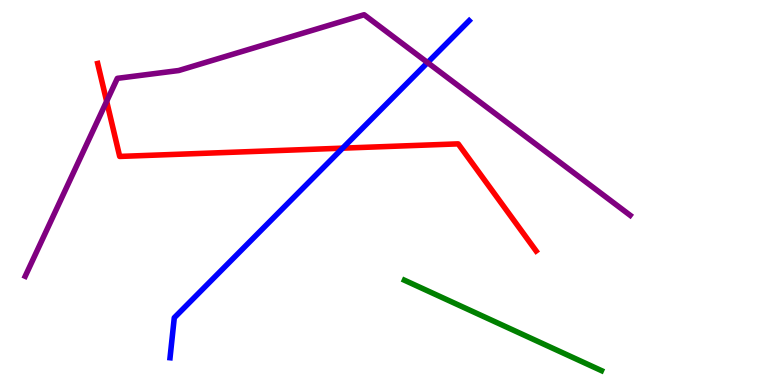[{'lines': ['blue', 'red'], 'intersections': [{'x': 4.42, 'y': 6.15}]}, {'lines': ['green', 'red'], 'intersections': []}, {'lines': ['purple', 'red'], 'intersections': [{'x': 1.38, 'y': 7.37}]}, {'lines': ['blue', 'green'], 'intersections': []}, {'lines': ['blue', 'purple'], 'intersections': [{'x': 5.52, 'y': 8.37}]}, {'lines': ['green', 'purple'], 'intersections': []}]